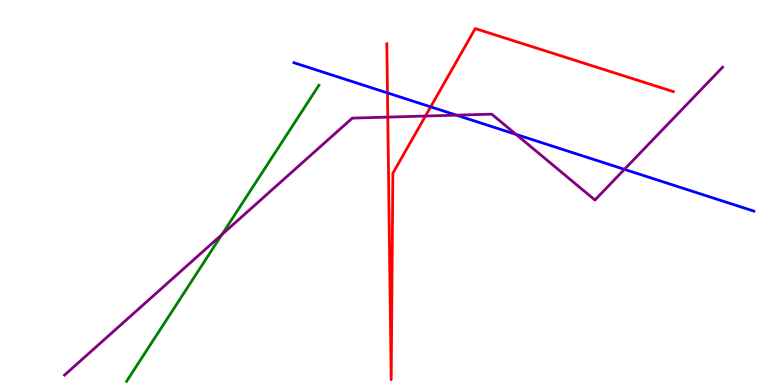[{'lines': ['blue', 'red'], 'intersections': [{'x': 5.0, 'y': 7.59}, {'x': 5.56, 'y': 7.22}]}, {'lines': ['green', 'red'], 'intersections': []}, {'lines': ['purple', 'red'], 'intersections': [{'x': 5.0, 'y': 6.96}, {'x': 5.49, 'y': 6.99}]}, {'lines': ['blue', 'green'], 'intersections': []}, {'lines': ['blue', 'purple'], 'intersections': [{'x': 5.89, 'y': 7.01}, {'x': 6.66, 'y': 6.51}, {'x': 8.06, 'y': 5.6}]}, {'lines': ['green', 'purple'], 'intersections': [{'x': 2.86, 'y': 3.91}]}]